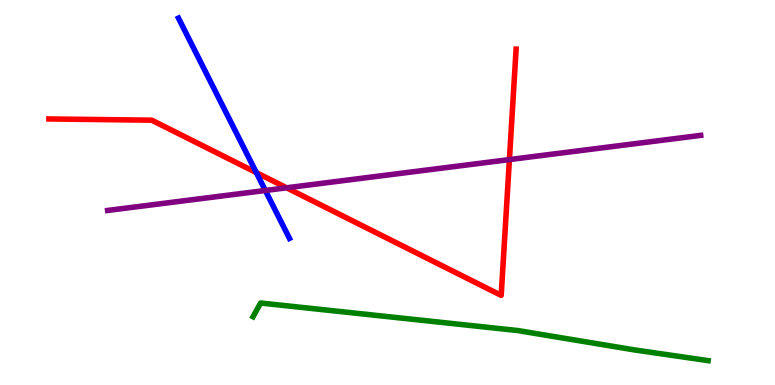[{'lines': ['blue', 'red'], 'intersections': [{'x': 3.31, 'y': 5.52}]}, {'lines': ['green', 'red'], 'intersections': []}, {'lines': ['purple', 'red'], 'intersections': [{'x': 3.7, 'y': 5.12}, {'x': 6.57, 'y': 5.85}]}, {'lines': ['blue', 'green'], 'intersections': []}, {'lines': ['blue', 'purple'], 'intersections': [{'x': 3.42, 'y': 5.05}]}, {'lines': ['green', 'purple'], 'intersections': []}]